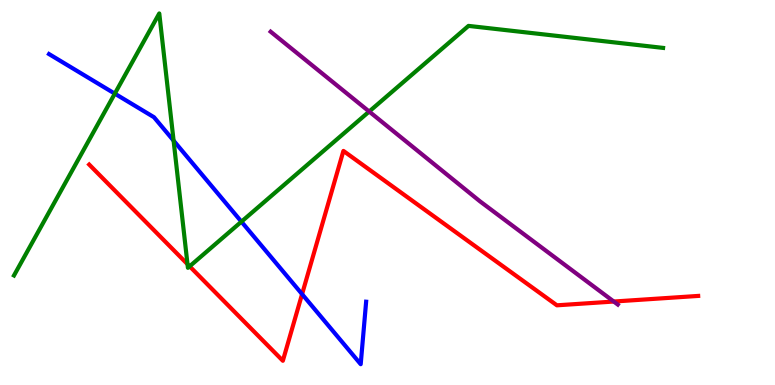[{'lines': ['blue', 'red'], 'intersections': [{'x': 3.9, 'y': 2.36}]}, {'lines': ['green', 'red'], 'intersections': [{'x': 2.42, 'y': 3.14}, {'x': 2.45, 'y': 3.08}]}, {'lines': ['purple', 'red'], 'intersections': [{'x': 7.92, 'y': 2.17}]}, {'lines': ['blue', 'green'], 'intersections': [{'x': 1.48, 'y': 7.57}, {'x': 2.24, 'y': 6.35}, {'x': 3.12, 'y': 4.24}]}, {'lines': ['blue', 'purple'], 'intersections': []}, {'lines': ['green', 'purple'], 'intersections': [{'x': 4.76, 'y': 7.1}]}]